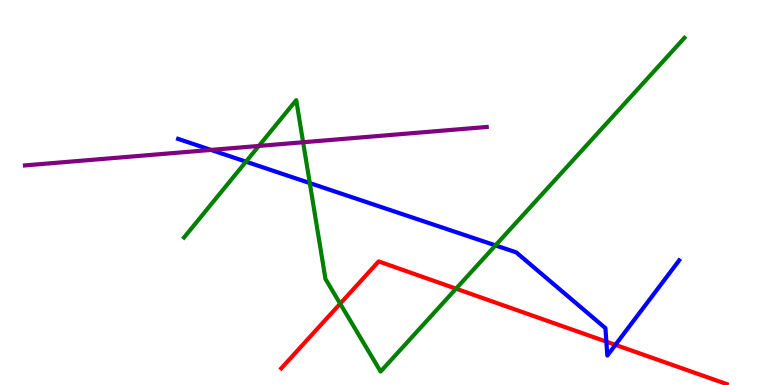[{'lines': ['blue', 'red'], 'intersections': [{'x': 7.82, 'y': 1.13}, {'x': 7.94, 'y': 1.04}]}, {'lines': ['green', 'red'], 'intersections': [{'x': 4.39, 'y': 2.11}, {'x': 5.88, 'y': 2.5}]}, {'lines': ['purple', 'red'], 'intersections': []}, {'lines': ['blue', 'green'], 'intersections': [{'x': 3.17, 'y': 5.8}, {'x': 4.0, 'y': 5.24}, {'x': 6.39, 'y': 3.63}]}, {'lines': ['blue', 'purple'], 'intersections': [{'x': 2.72, 'y': 6.11}]}, {'lines': ['green', 'purple'], 'intersections': [{'x': 3.34, 'y': 6.21}, {'x': 3.91, 'y': 6.31}]}]